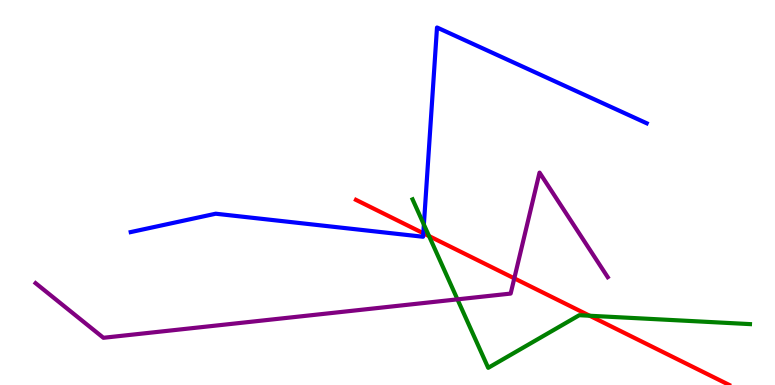[{'lines': ['blue', 'red'], 'intersections': [{'x': 5.46, 'y': 3.94}]}, {'lines': ['green', 'red'], 'intersections': [{'x': 5.54, 'y': 3.87}, {'x': 7.61, 'y': 1.8}]}, {'lines': ['purple', 'red'], 'intersections': [{'x': 6.64, 'y': 2.77}]}, {'lines': ['blue', 'green'], 'intersections': [{'x': 5.47, 'y': 4.17}]}, {'lines': ['blue', 'purple'], 'intersections': []}, {'lines': ['green', 'purple'], 'intersections': [{'x': 5.9, 'y': 2.22}]}]